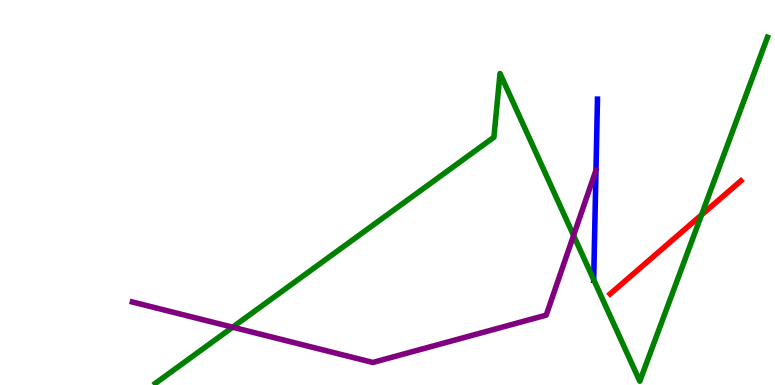[{'lines': ['blue', 'red'], 'intersections': []}, {'lines': ['green', 'red'], 'intersections': [{'x': 9.05, 'y': 4.42}]}, {'lines': ['purple', 'red'], 'intersections': []}, {'lines': ['blue', 'green'], 'intersections': [{'x': 7.66, 'y': 2.74}]}, {'lines': ['blue', 'purple'], 'intersections': []}, {'lines': ['green', 'purple'], 'intersections': [{'x': 3.0, 'y': 1.5}, {'x': 7.4, 'y': 3.88}]}]